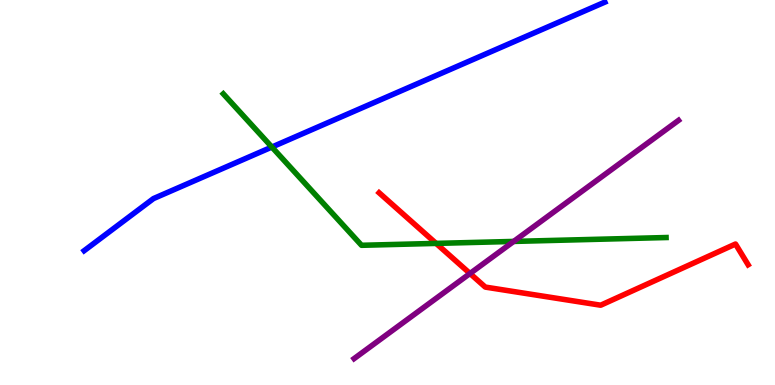[{'lines': ['blue', 'red'], 'intersections': []}, {'lines': ['green', 'red'], 'intersections': [{'x': 5.63, 'y': 3.68}]}, {'lines': ['purple', 'red'], 'intersections': [{'x': 6.06, 'y': 2.9}]}, {'lines': ['blue', 'green'], 'intersections': [{'x': 3.51, 'y': 6.18}]}, {'lines': ['blue', 'purple'], 'intersections': []}, {'lines': ['green', 'purple'], 'intersections': [{'x': 6.63, 'y': 3.73}]}]